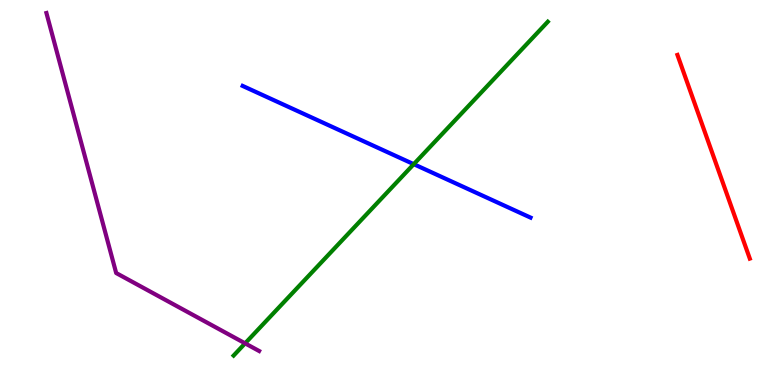[{'lines': ['blue', 'red'], 'intersections': []}, {'lines': ['green', 'red'], 'intersections': []}, {'lines': ['purple', 'red'], 'intersections': []}, {'lines': ['blue', 'green'], 'intersections': [{'x': 5.34, 'y': 5.74}]}, {'lines': ['blue', 'purple'], 'intersections': []}, {'lines': ['green', 'purple'], 'intersections': [{'x': 3.16, 'y': 1.08}]}]